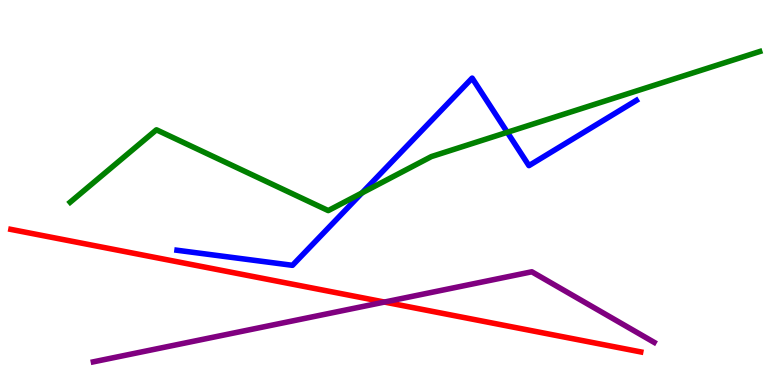[{'lines': ['blue', 'red'], 'intersections': []}, {'lines': ['green', 'red'], 'intersections': []}, {'lines': ['purple', 'red'], 'intersections': [{'x': 4.96, 'y': 2.15}]}, {'lines': ['blue', 'green'], 'intersections': [{'x': 4.67, 'y': 4.99}, {'x': 6.55, 'y': 6.56}]}, {'lines': ['blue', 'purple'], 'intersections': []}, {'lines': ['green', 'purple'], 'intersections': []}]